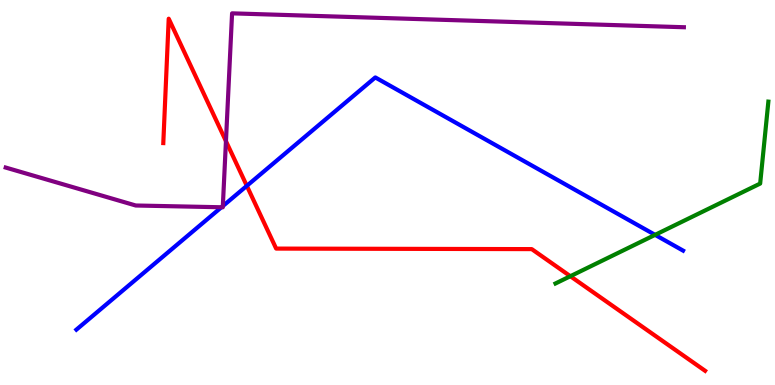[{'lines': ['blue', 'red'], 'intersections': [{'x': 3.18, 'y': 5.17}]}, {'lines': ['green', 'red'], 'intersections': [{'x': 7.36, 'y': 2.83}]}, {'lines': ['purple', 'red'], 'intersections': [{'x': 2.92, 'y': 6.33}]}, {'lines': ['blue', 'green'], 'intersections': [{'x': 8.45, 'y': 3.9}]}, {'lines': ['blue', 'purple'], 'intersections': [{'x': 2.86, 'y': 4.62}, {'x': 2.88, 'y': 4.65}]}, {'lines': ['green', 'purple'], 'intersections': []}]